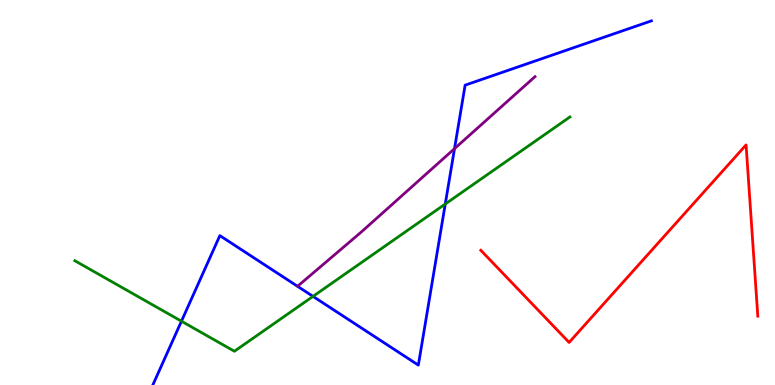[{'lines': ['blue', 'red'], 'intersections': []}, {'lines': ['green', 'red'], 'intersections': []}, {'lines': ['purple', 'red'], 'intersections': []}, {'lines': ['blue', 'green'], 'intersections': [{'x': 2.34, 'y': 1.66}, {'x': 4.04, 'y': 2.3}, {'x': 5.75, 'y': 4.7}]}, {'lines': ['blue', 'purple'], 'intersections': [{'x': 5.86, 'y': 6.14}]}, {'lines': ['green', 'purple'], 'intersections': []}]